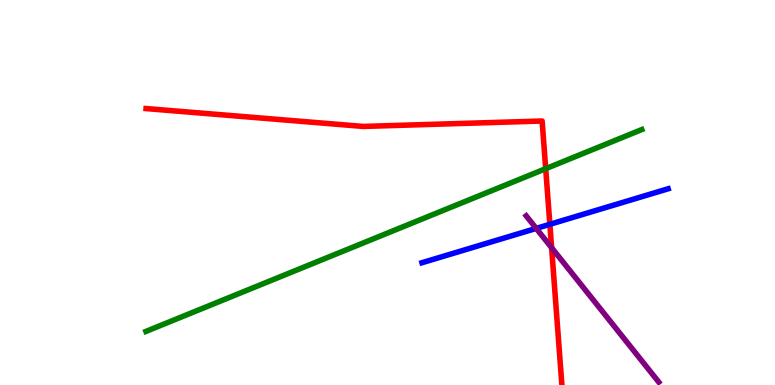[{'lines': ['blue', 'red'], 'intersections': [{'x': 7.09, 'y': 4.17}]}, {'lines': ['green', 'red'], 'intersections': [{'x': 7.04, 'y': 5.62}]}, {'lines': ['purple', 'red'], 'intersections': [{'x': 7.12, 'y': 3.57}]}, {'lines': ['blue', 'green'], 'intersections': []}, {'lines': ['blue', 'purple'], 'intersections': [{'x': 6.92, 'y': 4.07}]}, {'lines': ['green', 'purple'], 'intersections': []}]